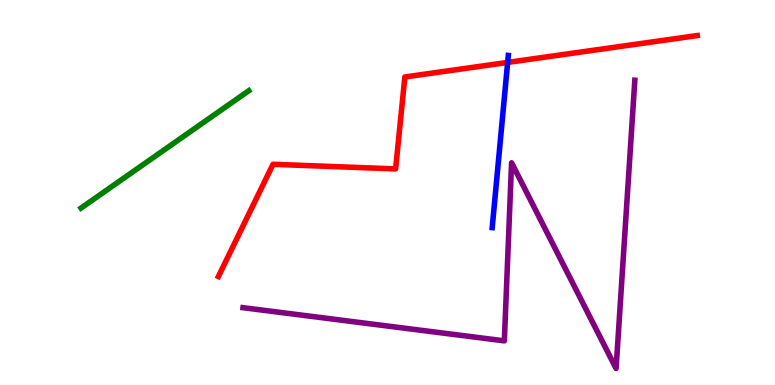[{'lines': ['blue', 'red'], 'intersections': [{'x': 6.55, 'y': 8.38}]}, {'lines': ['green', 'red'], 'intersections': []}, {'lines': ['purple', 'red'], 'intersections': []}, {'lines': ['blue', 'green'], 'intersections': []}, {'lines': ['blue', 'purple'], 'intersections': []}, {'lines': ['green', 'purple'], 'intersections': []}]